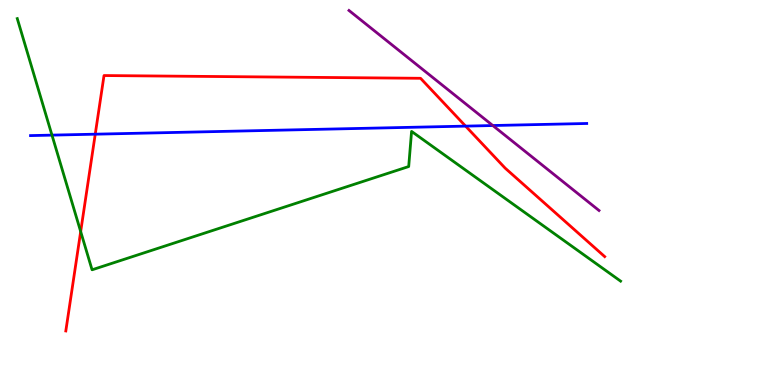[{'lines': ['blue', 'red'], 'intersections': [{'x': 1.23, 'y': 6.51}, {'x': 6.01, 'y': 6.72}]}, {'lines': ['green', 'red'], 'intersections': [{'x': 1.04, 'y': 3.99}]}, {'lines': ['purple', 'red'], 'intersections': []}, {'lines': ['blue', 'green'], 'intersections': [{'x': 0.671, 'y': 6.49}]}, {'lines': ['blue', 'purple'], 'intersections': [{'x': 6.36, 'y': 6.74}]}, {'lines': ['green', 'purple'], 'intersections': []}]